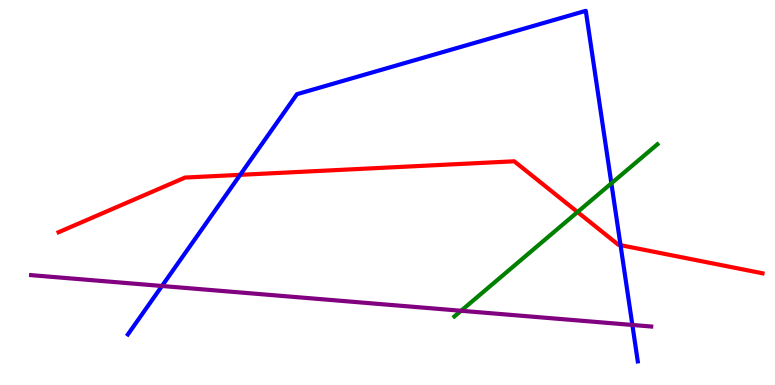[{'lines': ['blue', 'red'], 'intersections': [{'x': 3.1, 'y': 5.46}, {'x': 8.01, 'y': 3.63}]}, {'lines': ['green', 'red'], 'intersections': [{'x': 7.45, 'y': 4.49}]}, {'lines': ['purple', 'red'], 'intersections': []}, {'lines': ['blue', 'green'], 'intersections': [{'x': 7.89, 'y': 5.24}]}, {'lines': ['blue', 'purple'], 'intersections': [{'x': 2.09, 'y': 2.57}, {'x': 8.16, 'y': 1.56}]}, {'lines': ['green', 'purple'], 'intersections': [{'x': 5.95, 'y': 1.93}]}]